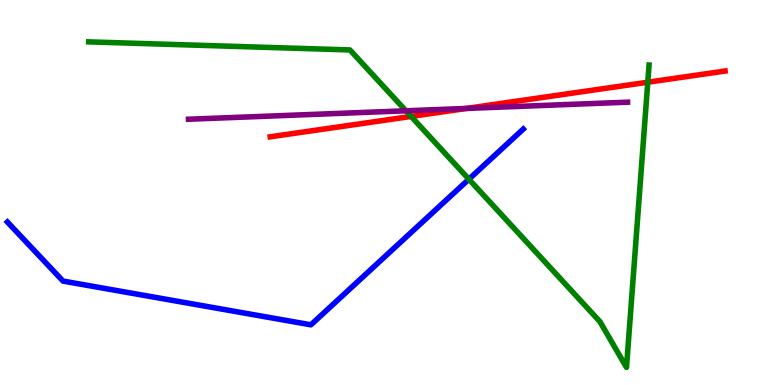[{'lines': ['blue', 'red'], 'intersections': []}, {'lines': ['green', 'red'], 'intersections': [{'x': 5.3, 'y': 6.98}, {'x': 8.36, 'y': 7.86}]}, {'lines': ['purple', 'red'], 'intersections': [{'x': 6.02, 'y': 7.18}]}, {'lines': ['blue', 'green'], 'intersections': [{'x': 6.05, 'y': 5.35}]}, {'lines': ['blue', 'purple'], 'intersections': []}, {'lines': ['green', 'purple'], 'intersections': [{'x': 5.24, 'y': 7.12}]}]